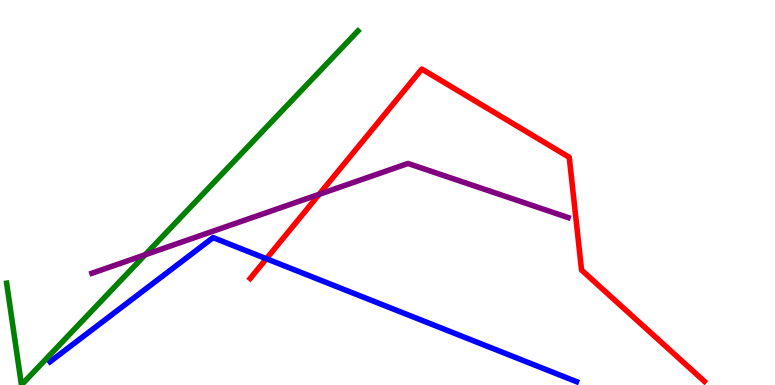[{'lines': ['blue', 'red'], 'intersections': [{'x': 3.44, 'y': 3.28}]}, {'lines': ['green', 'red'], 'intersections': []}, {'lines': ['purple', 'red'], 'intersections': [{'x': 4.12, 'y': 4.95}]}, {'lines': ['blue', 'green'], 'intersections': []}, {'lines': ['blue', 'purple'], 'intersections': []}, {'lines': ['green', 'purple'], 'intersections': [{'x': 1.87, 'y': 3.38}]}]